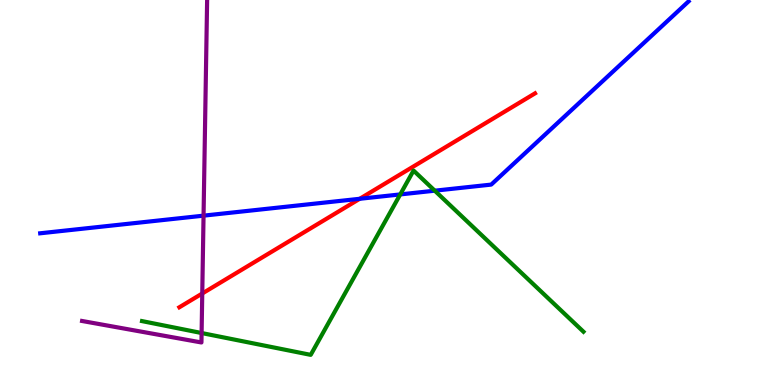[{'lines': ['blue', 'red'], 'intersections': [{'x': 4.64, 'y': 4.84}]}, {'lines': ['green', 'red'], 'intersections': []}, {'lines': ['purple', 'red'], 'intersections': [{'x': 2.61, 'y': 2.38}]}, {'lines': ['blue', 'green'], 'intersections': [{'x': 5.16, 'y': 4.95}, {'x': 5.61, 'y': 5.05}]}, {'lines': ['blue', 'purple'], 'intersections': [{'x': 2.63, 'y': 4.4}]}, {'lines': ['green', 'purple'], 'intersections': [{'x': 2.6, 'y': 1.35}]}]